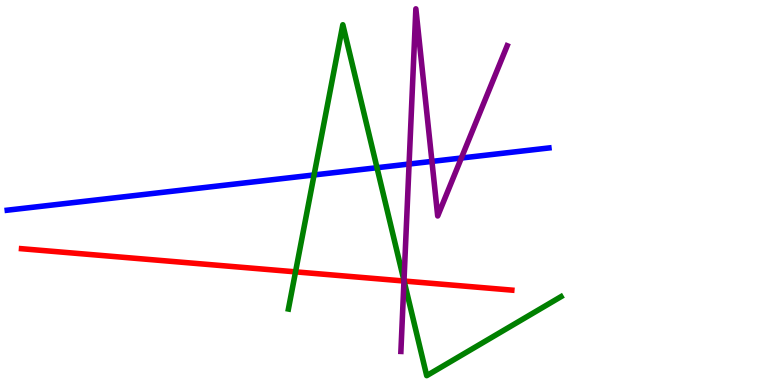[{'lines': ['blue', 'red'], 'intersections': []}, {'lines': ['green', 'red'], 'intersections': [{'x': 3.81, 'y': 2.94}, {'x': 5.21, 'y': 2.7}]}, {'lines': ['purple', 'red'], 'intersections': [{'x': 5.21, 'y': 2.7}]}, {'lines': ['blue', 'green'], 'intersections': [{'x': 4.05, 'y': 5.46}, {'x': 4.86, 'y': 5.64}]}, {'lines': ['blue', 'purple'], 'intersections': [{'x': 5.28, 'y': 5.74}, {'x': 5.57, 'y': 5.81}, {'x': 5.95, 'y': 5.9}]}, {'lines': ['green', 'purple'], 'intersections': [{'x': 5.21, 'y': 2.71}]}]